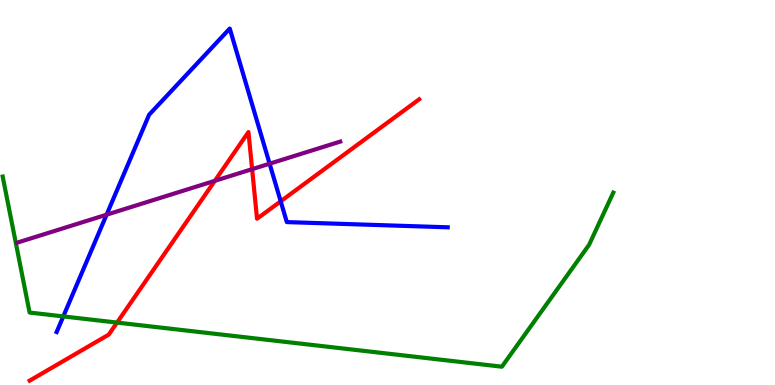[{'lines': ['blue', 'red'], 'intersections': [{'x': 3.62, 'y': 4.77}]}, {'lines': ['green', 'red'], 'intersections': [{'x': 1.51, 'y': 1.62}]}, {'lines': ['purple', 'red'], 'intersections': [{'x': 2.77, 'y': 5.3}, {'x': 3.25, 'y': 5.61}]}, {'lines': ['blue', 'green'], 'intersections': [{'x': 0.817, 'y': 1.78}]}, {'lines': ['blue', 'purple'], 'intersections': [{'x': 1.38, 'y': 4.42}, {'x': 3.48, 'y': 5.75}]}, {'lines': ['green', 'purple'], 'intersections': []}]